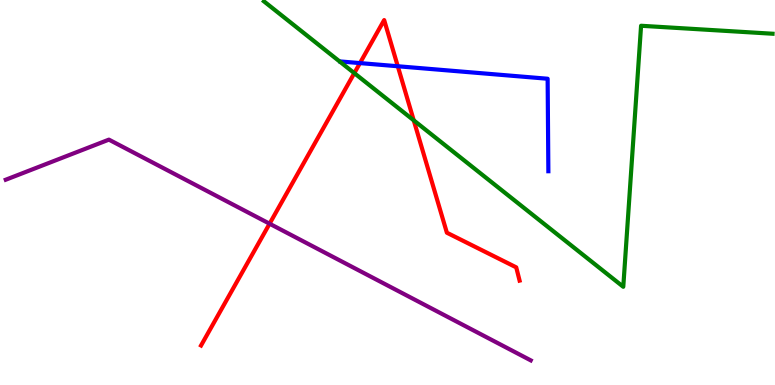[{'lines': ['blue', 'red'], 'intersections': [{'x': 4.64, 'y': 8.36}, {'x': 5.13, 'y': 8.28}]}, {'lines': ['green', 'red'], 'intersections': [{'x': 4.57, 'y': 8.1}, {'x': 5.34, 'y': 6.87}]}, {'lines': ['purple', 'red'], 'intersections': [{'x': 3.48, 'y': 4.19}]}, {'lines': ['blue', 'green'], 'intersections': []}, {'lines': ['blue', 'purple'], 'intersections': []}, {'lines': ['green', 'purple'], 'intersections': []}]